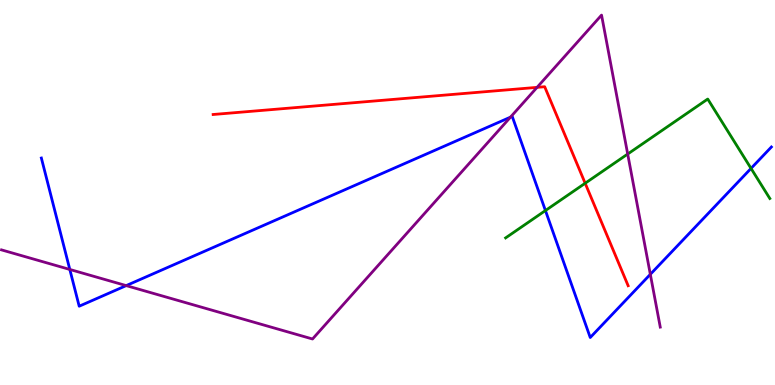[{'lines': ['blue', 'red'], 'intersections': []}, {'lines': ['green', 'red'], 'intersections': [{'x': 7.55, 'y': 5.24}]}, {'lines': ['purple', 'red'], 'intersections': [{'x': 6.93, 'y': 7.73}]}, {'lines': ['blue', 'green'], 'intersections': [{'x': 7.04, 'y': 4.53}, {'x': 9.69, 'y': 5.63}]}, {'lines': ['blue', 'purple'], 'intersections': [{'x': 0.901, 'y': 3.0}, {'x': 1.63, 'y': 2.58}, {'x': 6.59, 'y': 6.96}, {'x': 8.39, 'y': 2.87}]}, {'lines': ['green', 'purple'], 'intersections': [{'x': 8.1, 'y': 6.0}]}]